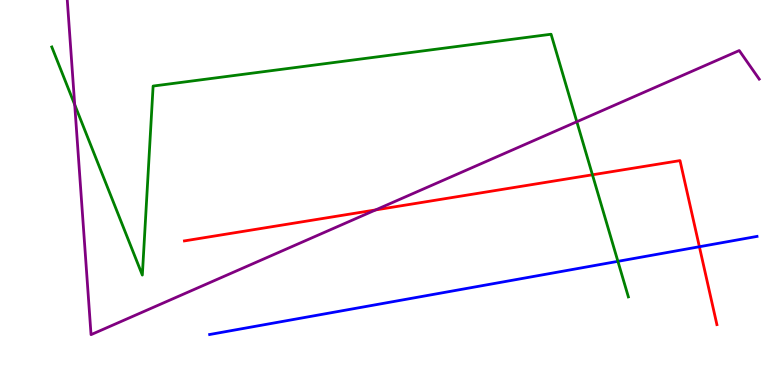[{'lines': ['blue', 'red'], 'intersections': [{'x': 9.02, 'y': 3.59}]}, {'lines': ['green', 'red'], 'intersections': [{'x': 7.64, 'y': 5.46}]}, {'lines': ['purple', 'red'], 'intersections': [{'x': 4.85, 'y': 4.55}]}, {'lines': ['blue', 'green'], 'intersections': [{'x': 7.97, 'y': 3.21}]}, {'lines': ['blue', 'purple'], 'intersections': []}, {'lines': ['green', 'purple'], 'intersections': [{'x': 0.964, 'y': 7.28}, {'x': 7.44, 'y': 6.84}]}]